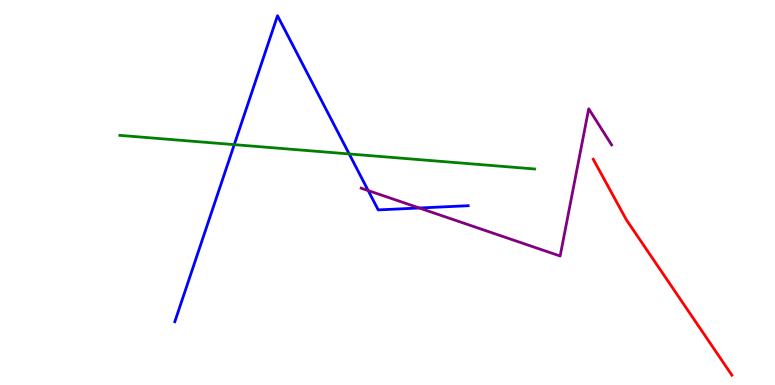[{'lines': ['blue', 'red'], 'intersections': []}, {'lines': ['green', 'red'], 'intersections': []}, {'lines': ['purple', 'red'], 'intersections': []}, {'lines': ['blue', 'green'], 'intersections': [{'x': 3.02, 'y': 6.24}, {'x': 4.51, 'y': 6.0}]}, {'lines': ['blue', 'purple'], 'intersections': [{'x': 4.75, 'y': 5.05}, {'x': 5.41, 'y': 4.6}]}, {'lines': ['green', 'purple'], 'intersections': []}]